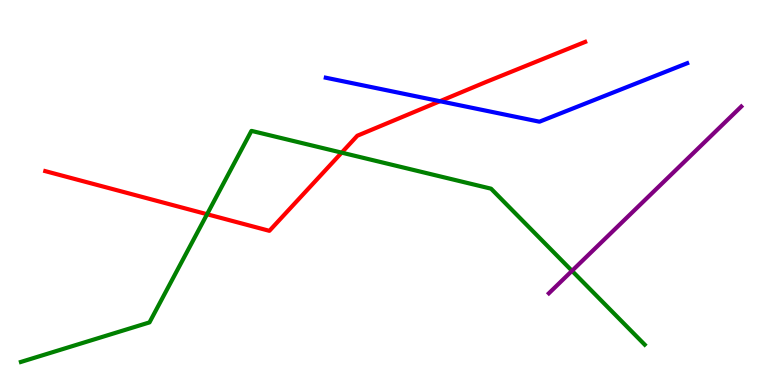[{'lines': ['blue', 'red'], 'intersections': [{'x': 5.68, 'y': 7.37}]}, {'lines': ['green', 'red'], 'intersections': [{'x': 2.67, 'y': 4.44}, {'x': 4.41, 'y': 6.04}]}, {'lines': ['purple', 'red'], 'intersections': []}, {'lines': ['blue', 'green'], 'intersections': []}, {'lines': ['blue', 'purple'], 'intersections': []}, {'lines': ['green', 'purple'], 'intersections': [{'x': 7.38, 'y': 2.97}]}]